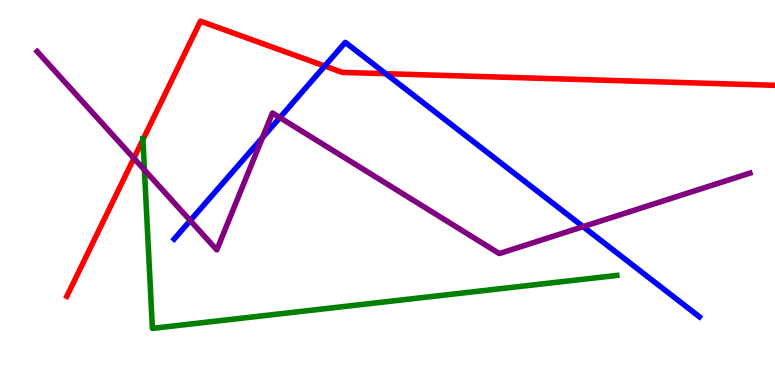[{'lines': ['blue', 'red'], 'intersections': [{'x': 4.19, 'y': 8.28}, {'x': 4.98, 'y': 8.09}]}, {'lines': ['green', 'red'], 'intersections': [{'x': 1.84, 'y': 6.37}]}, {'lines': ['purple', 'red'], 'intersections': [{'x': 1.73, 'y': 5.89}]}, {'lines': ['blue', 'green'], 'intersections': []}, {'lines': ['blue', 'purple'], 'intersections': [{'x': 2.45, 'y': 4.27}, {'x': 3.39, 'y': 6.43}, {'x': 3.61, 'y': 6.95}, {'x': 7.52, 'y': 4.11}]}, {'lines': ['green', 'purple'], 'intersections': [{'x': 1.86, 'y': 5.59}]}]